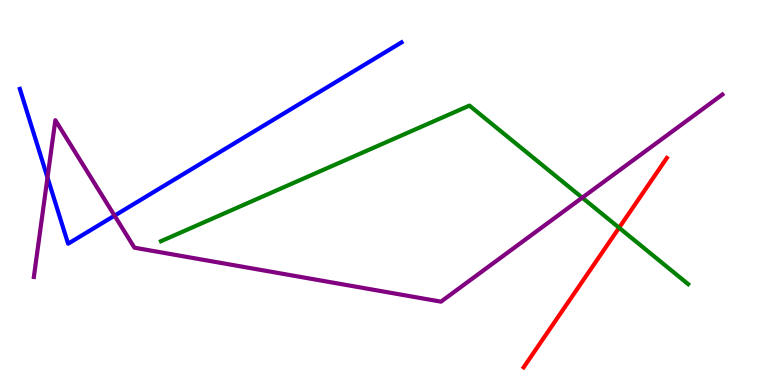[{'lines': ['blue', 'red'], 'intersections': []}, {'lines': ['green', 'red'], 'intersections': [{'x': 7.99, 'y': 4.08}]}, {'lines': ['purple', 'red'], 'intersections': []}, {'lines': ['blue', 'green'], 'intersections': []}, {'lines': ['blue', 'purple'], 'intersections': [{'x': 0.613, 'y': 5.39}, {'x': 1.48, 'y': 4.4}]}, {'lines': ['green', 'purple'], 'intersections': [{'x': 7.51, 'y': 4.87}]}]